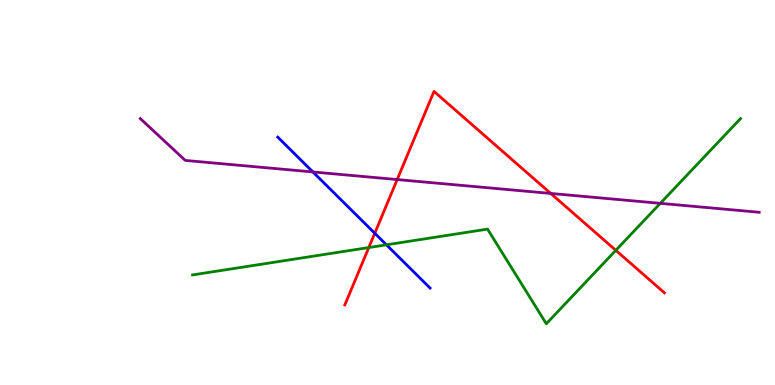[{'lines': ['blue', 'red'], 'intersections': [{'x': 4.84, 'y': 3.94}]}, {'lines': ['green', 'red'], 'intersections': [{'x': 4.76, 'y': 3.57}, {'x': 7.95, 'y': 3.5}]}, {'lines': ['purple', 'red'], 'intersections': [{'x': 5.12, 'y': 5.34}, {'x': 7.11, 'y': 4.98}]}, {'lines': ['blue', 'green'], 'intersections': [{'x': 4.99, 'y': 3.64}]}, {'lines': ['blue', 'purple'], 'intersections': [{'x': 4.04, 'y': 5.53}]}, {'lines': ['green', 'purple'], 'intersections': [{'x': 8.52, 'y': 4.72}]}]